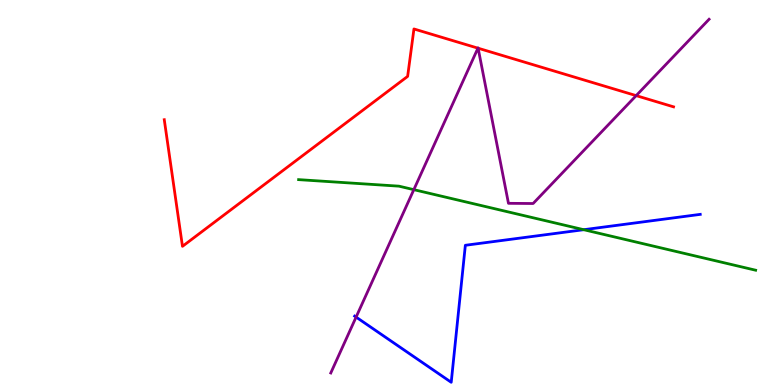[{'lines': ['blue', 'red'], 'intersections': []}, {'lines': ['green', 'red'], 'intersections': []}, {'lines': ['purple', 'red'], 'intersections': [{'x': 6.17, 'y': 8.75}, {'x': 6.17, 'y': 8.75}, {'x': 8.21, 'y': 7.52}]}, {'lines': ['blue', 'green'], 'intersections': [{'x': 7.53, 'y': 4.03}]}, {'lines': ['blue', 'purple'], 'intersections': [{'x': 4.59, 'y': 1.76}]}, {'lines': ['green', 'purple'], 'intersections': [{'x': 5.34, 'y': 5.07}]}]